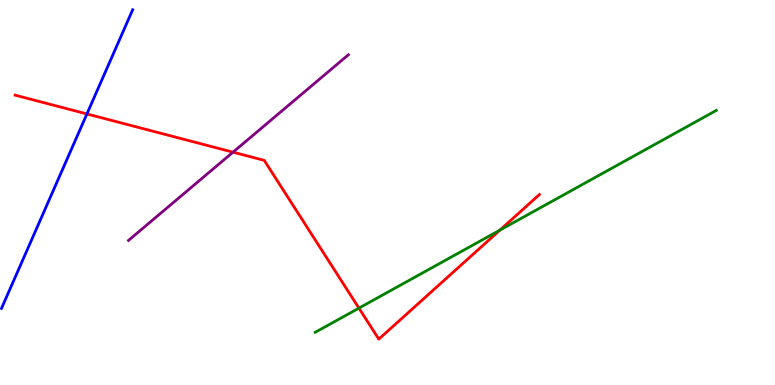[{'lines': ['blue', 'red'], 'intersections': [{'x': 1.12, 'y': 7.04}]}, {'lines': ['green', 'red'], 'intersections': [{'x': 4.63, 'y': 2.0}, {'x': 6.45, 'y': 4.02}]}, {'lines': ['purple', 'red'], 'intersections': [{'x': 3.01, 'y': 6.05}]}, {'lines': ['blue', 'green'], 'intersections': []}, {'lines': ['blue', 'purple'], 'intersections': []}, {'lines': ['green', 'purple'], 'intersections': []}]